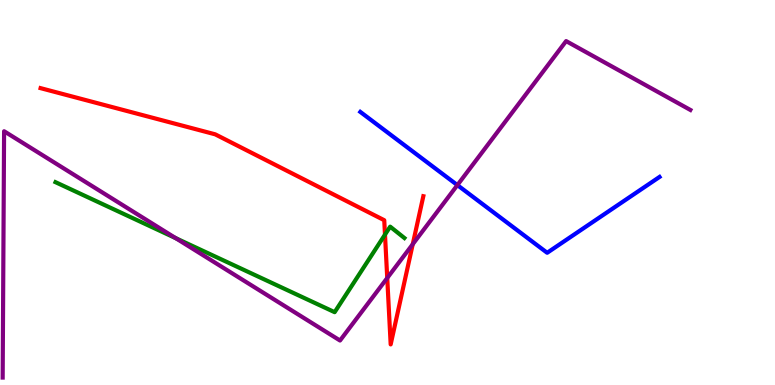[{'lines': ['blue', 'red'], 'intersections': []}, {'lines': ['green', 'red'], 'intersections': [{'x': 4.97, 'y': 3.91}]}, {'lines': ['purple', 'red'], 'intersections': [{'x': 5.0, 'y': 2.78}, {'x': 5.33, 'y': 3.66}]}, {'lines': ['blue', 'green'], 'intersections': []}, {'lines': ['blue', 'purple'], 'intersections': [{'x': 5.9, 'y': 5.19}]}, {'lines': ['green', 'purple'], 'intersections': [{'x': 2.27, 'y': 3.81}]}]